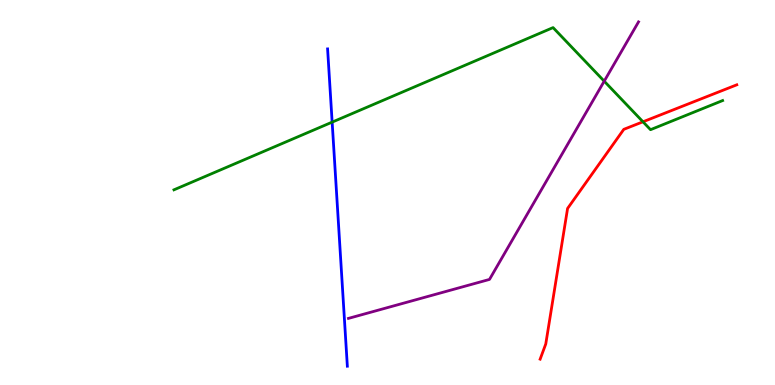[{'lines': ['blue', 'red'], 'intersections': []}, {'lines': ['green', 'red'], 'intersections': [{'x': 8.3, 'y': 6.84}]}, {'lines': ['purple', 'red'], 'intersections': []}, {'lines': ['blue', 'green'], 'intersections': [{'x': 4.29, 'y': 6.83}]}, {'lines': ['blue', 'purple'], 'intersections': []}, {'lines': ['green', 'purple'], 'intersections': [{'x': 7.8, 'y': 7.89}]}]